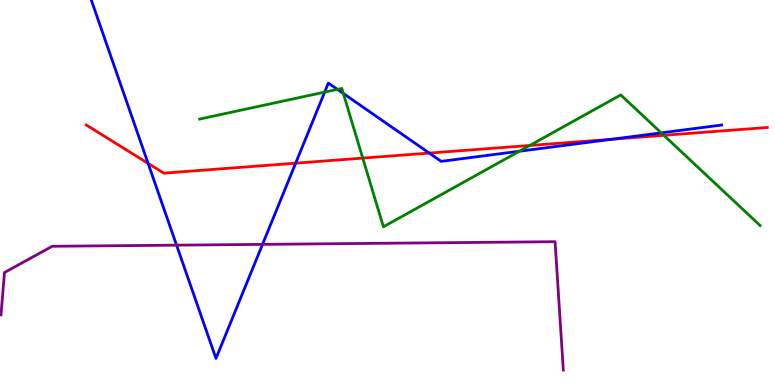[{'lines': ['blue', 'red'], 'intersections': [{'x': 1.91, 'y': 5.76}, {'x': 3.81, 'y': 5.76}, {'x': 5.54, 'y': 6.02}, {'x': 7.9, 'y': 6.38}]}, {'lines': ['green', 'red'], 'intersections': [{'x': 4.68, 'y': 5.89}, {'x': 6.84, 'y': 6.22}, {'x': 8.57, 'y': 6.49}]}, {'lines': ['purple', 'red'], 'intersections': []}, {'lines': ['blue', 'green'], 'intersections': [{'x': 4.19, 'y': 7.61}, {'x': 4.35, 'y': 7.68}, {'x': 4.43, 'y': 7.57}, {'x': 6.7, 'y': 6.07}, {'x': 8.53, 'y': 6.55}]}, {'lines': ['blue', 'purple'], 'intersections': [{'x': 2.28, 'y': 3.63}, {'x': 3.39, 'y': 3.65}]}, {'lines': ['green', 'purple'], 'intersections': []}]